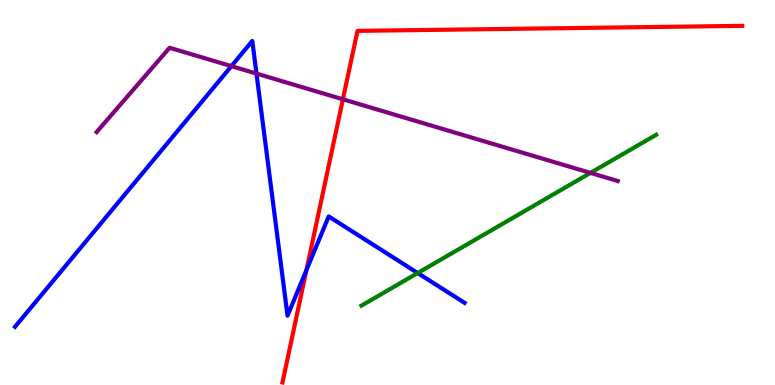[{'lines': ['blue', 'red'], 'intersections': [{'x': 3.95, 'y': 2.98}]}, {'lines': ['green', 'red'], 'intersections': []}, {'lines': ['purple', 'red'], 'intersections': [{'x': 4.42, 'y': 7.42}]}, {'lines': ['blue', 'green'], 'intersections': [{'x': 5.39, 'y': 2.91}]}, {'lines': ['blue', 'purple'], 'intersections': [{'x': 2.99, 'y': 8.28}, {'x': 3.31, 'y': 8.09}]}, {'lines': ['green', 'purple'], 'intersections': [{'x': 7.62, 'y': 5.51}]}]